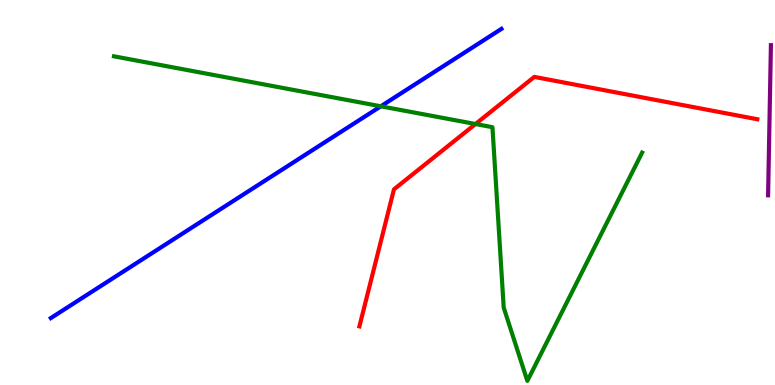[{'lines': ['blue', 'red'], 'intersections': []}, {'lines': ['green', 'red'], 'intersections': [{'x': 6.14, 'y': 6.78}]}, {'lines': ['purple', 'red'], 'intersections': []}, {'lines': ['blue', 'green'], 'intersections': [{'x': 4.91, 'y': 7.24}]}, {'lines': ['blue', 'purple'], 'intersections': []}, {'lines': ['green', 'purple'], 'intersections': []}]